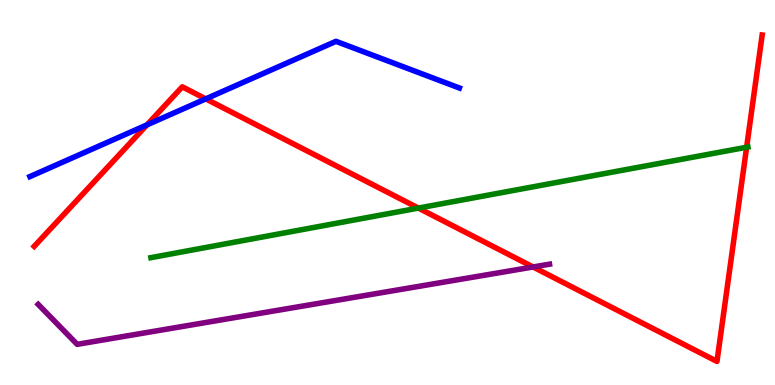[{'lines': ['blue', 'red'], 'intersections': [{'x': 1.9, 'y': 6.76}, {'x': 2.66, 'y': 7.43}]}, {'lines': ['green', 'red'], 'intersections': [{'x': 5.4, 'y': 4.6}, {'x': 9.63, 'y': 6.18}]}, {'lines': ['purple', 'red'], 'intersections': [{'x': 6.88, 'y': 3.07}]}, {'lines': ['blue', 'green'], 'intersections': []}, {'lines': ['blue', 'purple'], 'intersections': []}, {'lines': ['green', 'purple'], 'intersections': []}]